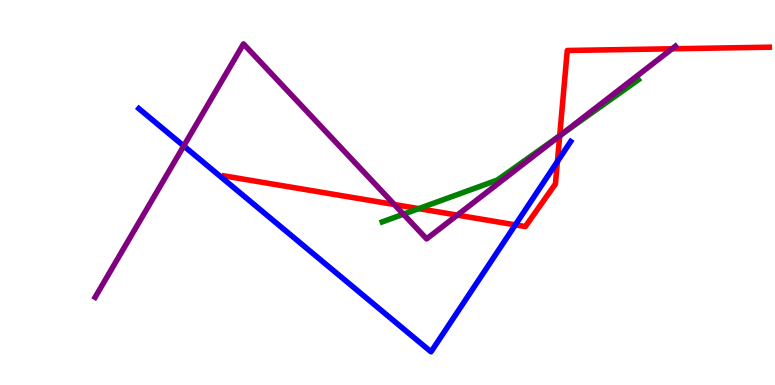[{'lines': ['blue', 'red'], 'intersections': [{'x': 6.65, 'y': 4.16}, {'x': 7.19, 'y': 5.81}]}, {'lines': ['green', 'red'], 'intersections': [{'x': 5.4, 'y': 4.58}, {'x': 7.22, 'y': 6.48}]}, {'lines': ['purple', 'red'], 'intersections': [{'x': 5.09, 'y': 4.69}, {'x': 5.9, 'y': 4.41}, {'x': 7.22, 'y': 6.47}, {'x': 8.67, 'y': 8.73}]}, {'lines': ['blue', 'green'], 'intersections': []}, {'lines': ['blue', 'purple'], 'intersections': [{'x': 2.37, 'y': 6.21}]}, {'lines': ['green', 'purple'], 'intersections': [{'x': 5.21, 'y': 4.44}, {'x': 7.24, 'y': 6.51}]}]